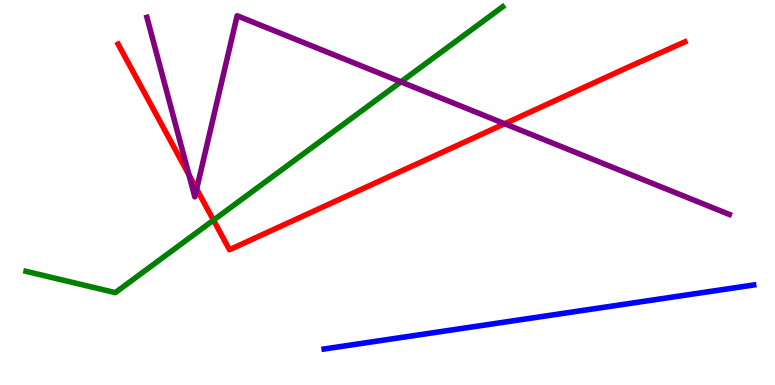[{'lines': ['blue', 'red'], 'intersections': []}, {'lines': ['green', 'red'], 'intersections': [{'x': 2.75, 'y': 4.28}]}, {'lines': ['purple', 'red'], 'intersections': [{'x': 2.44, 'y': 5.46}, {'x': 2.54, 'y': 5.09}, {'x': 6.51, 'y': 6.79}]}, {'lines': ['blue', 'green'], 'intersections': []}, {'lines': ['blue', 'purple'], 'intersections': []}, {'lines': ['green', 'purple'], 'intersections': [{'x': 5.17, 'y': 7.87}]}]